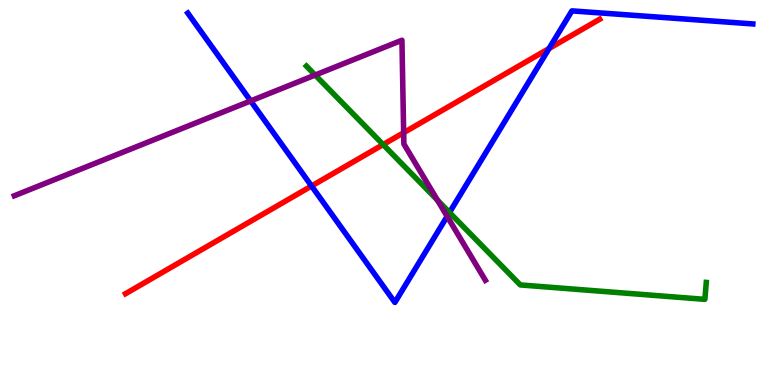[{'lines': ['blue', 'red'], 'intersections': [{'x': 4.02, 'y': 5.17}, {'x': 7.08, 'y': 8.74}]}, {'lines': ['green', 'red'], 'intersections': [{'x': 4.94, 'y': 6.24}]}, {'lines': ['purple', 'red'], 'intersections': [{'x': 5.21, 'y': 6.55}]}, {'lines': ['blue', 'green'], 'intersections': [{'x': 5.8, 'y': 4.48}]}, {'lines': ['blue', 'purple'], 'intersections': [{'x': 3.23, 'y': 7.38}, {'x': 5.77, 'y': 4.38}]}, {'lines': ['green', 'purple'], 'intersections': [{'x': 4.07, 'y': 8.05}, {'x': 5.64, 'y': 4.8}]}]